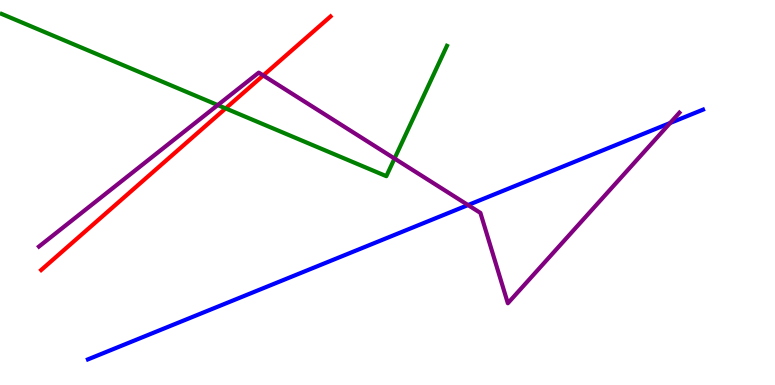[{'lines': ['blue', 'red'], 'intersections': []}, {'lines': ['green', 'red'], 'intersections': [{'x': 2.91, 'y': 7.18}]}, {'lines': ['purple', 'red'], 'intersections': [{'x': 3.4, 'y': 8.04}]}, {'lines': ['blue', 'green'], 'intersections': []}, {'lines': ['blue', 'purple'], 'intersections': [{'x': 6.04, 'y': 4.67}, {'x': 8.65, 'y': 6.81}]}, {'lines': ['green', 'purple'], 'intersections': [{'x': 2.81, 'y': 7.27}, {'x': 5.09, 'y': 5.88}]}]